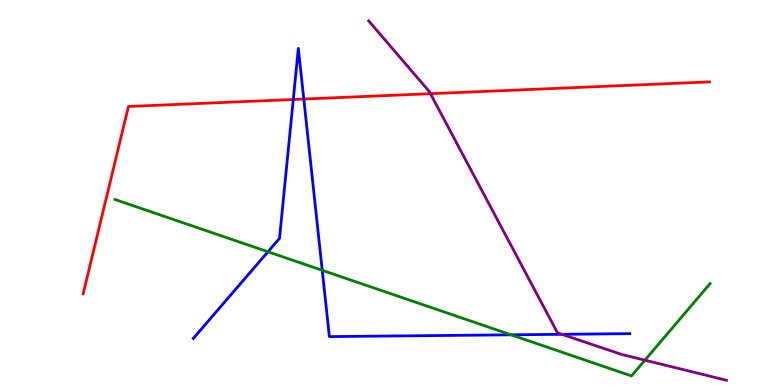[{'lines': ['blue', 'red'], 'intersections': [{'x': 3.78, 'y': 7.42}, {'x': 3.92, 'y': 7.43}]}, {'lines': ['green', 'red'], 'intersections': []}, {'lines': ['purple', 'red'], 'intersections': [{'x': 5.55, 'y': 7.57}]}, {'lines': ['blue', 'green'], 'intersections': [{'x': 3.46, 'y': 3.46}, {'x': 4.16, 'y': 2.98}, {'x': 6.59, 'y': 1.3}]}, {'lines': ['blue', 'purple'], 'intersections': [{'x': 7.25, 'y': 1.32}]}, {'lines': ['green', 'purple'], 'intersections': [{'x': 8.32, 'y': 0.645}]}]